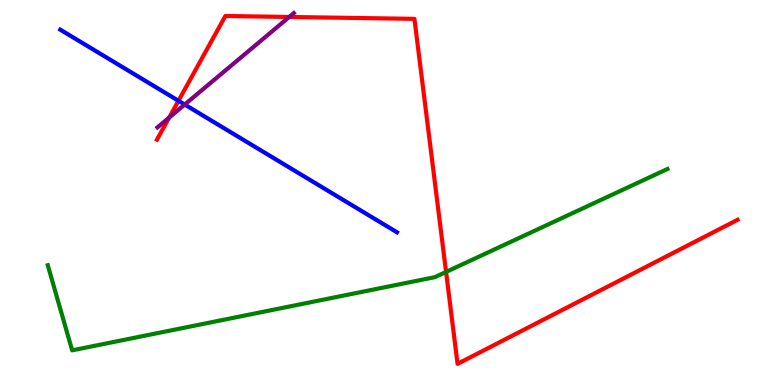[{'lines': ['blue', 'red'], 'intersections': [{'x': 2.3, 'y': 7.38}]}, {'lines': ['green', 'red'], 'intersections': [{'x': 5.76, 'y': 2.94}]}, {'lines': ['purple', 'red'], 'intersections': [{'x': 2.18, 'y': 6.95}, {'x': 3.73, 'y': 9.56}]}, {'lines': ['blue', 'green'], 'intersections': []}, {'lines': ['blue', 'purple'], 'intersections': [{'x': 2.38, 'y': 7.28}]}, {'lines': ['green', 'purple'], 'intersections': []}]